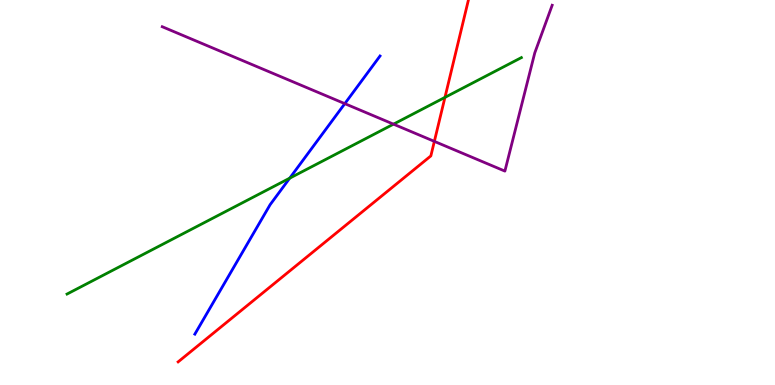[{'lines': ['blue', 'red'], 'intersections': []}, {'lines': ['green', 'red'], 'intersections': [{'x': 5.74, 'y': 7.47}]}, {'lines': ['purple', 'red'], 'intersections': [{'x': 5.6, 'y': 6.33}]}, {'lines': ['blue', 'green'], 'intersections': [{'x': 3.74, 'y': 5.37}]}, {'lines': ['blue', 'purple'], 'intersections': [{'x': 4.45, 'y': 7.31}]}, {'lines': ['green', 'purple'], 'intersections': [{'x': 5.08, 'y': 6.78}]}]